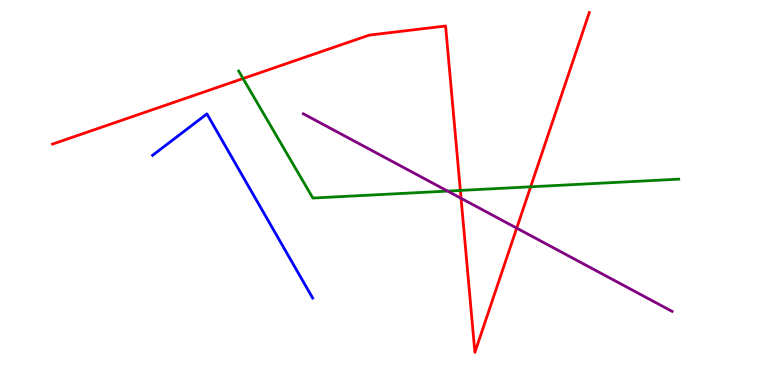[{'lines': ['blue', 'red'], 'intersections': []}, {'lines': ['green', 'red'], 'intersections': [{'x': 3.14, 'y': 7.96}, {'x': 5.94, 'y': 5.05}, {'x': 6.85, 'y': 5.15}]}, {'lines': ['purple', 'red'], 'intersections': [{'x': 5.95, 'y': 4.85}, {'x': 6.67, 'y': 4.07}]}, {'lines': ['blue', 'green'], 'intersections': []}, {'lines': ['blue', 'purple'], 'intersections': []}, {'lines': ['green', 'purple'], 'intersections': [{'x': 5.78, 'y': 5.04}]}]